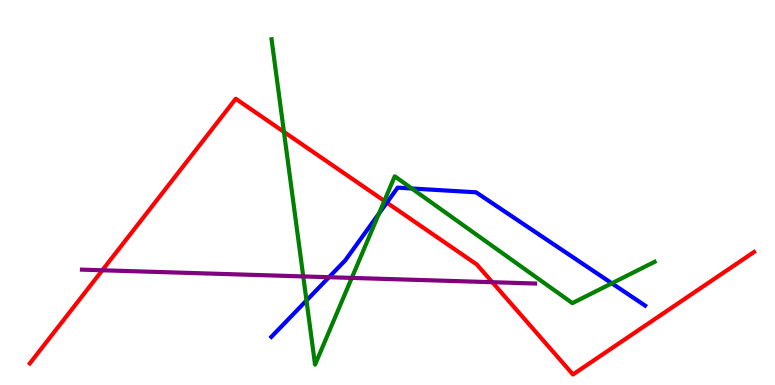[{'lines': ['blue', 'red'], 'intersections': [{'x': 4.99, 'y': 4.74}]}, {'lines': ['green', 'red'], 'intersections': [{'x': 3.66, 'y': 6.57}, {'x': 4.96, 'y': 4.78}]}, {'lines': ['purple', 'red'], 'intersections': [{'x': 1.32, 'y': 2.98}, {'x': 6.35, 'y': 2.67}]}, {'lines': ['blue', 'green'], 'intersections': [{'x': 3.95, 'y': 2.19}, {'x': 4.89, 'y': 4.45}, {'x': 5.31, 'y': 5.1}, {'x': 7.89, 'y': 2.64}]}, {'lines': ['blue', 'purple'], 'intersections': [{'x': 4.25, 'y': 2.8}]}, {'lines': ['green', 'purple'], 'intersections': [{'x': 3.91, 'y': 2.82}, {'x': 4.54, 'y': 2.78}]}]